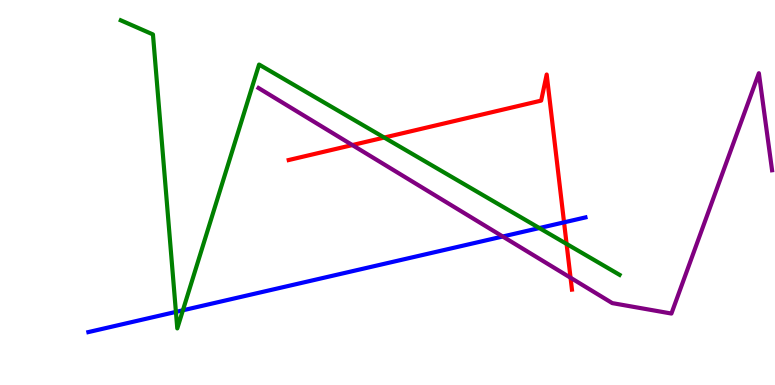[{'lines': ['blue', 'red'], 'intersections': [{'x': 7.28, 'y': 4.22}]}, {'lines': ['green', 'red'], 'intersections': [{'x': 4.96, 'y': 6.43}, {'x': 7.31, 'y': 3.66}]}, {'lines': ['purple', 'red'], 'intersections': [{'x': 4.55, 'y': 6.23}, {'x': 7.36, 'y': 2.79}]}, {'lines': ['blue', 'green'], 'intersections': [{'x': 2.27, 'y': 1.9}, {'x': 2.36, 'y': 1.94}, {'x': 6.96, 'y': 4.08}]}, {'lines': ['blue', 'purple'], 'intersections': [{'x': 6.49, 'y': 3.86}]}, {'lines': ['green', 'purple'], 'intersections': []}]